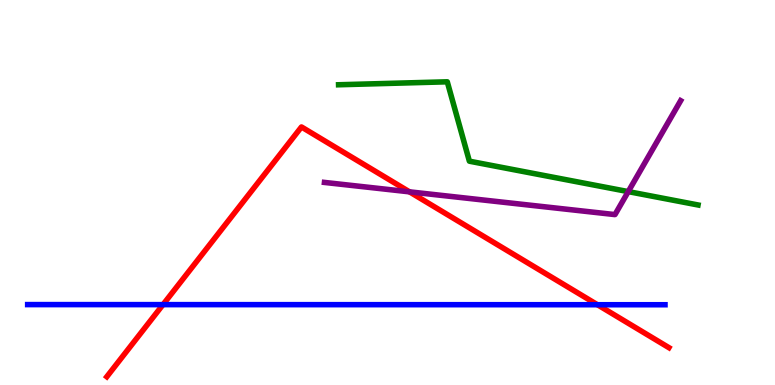[{'lines': ['blue', 'red'], 'intersections': [{'x': 2.1, 'y': 2.09}, {'x': 7.71, 'y': 2.08}]}, {'lines': ['green', 'red'], 'intersections': []}, {'lines': ['purple', 'red'], 'intersections': [{'x': 5.28, 'y': 5.02}]}, {'lines': ['blue', 'green'], 'intersections': []}, {'lines': ['blue', 'purple'], 'intersections': []}, {'lines': ['green', 'purple'], 'intersections': [{'x': 8.11, 'y': 5.02}]}]